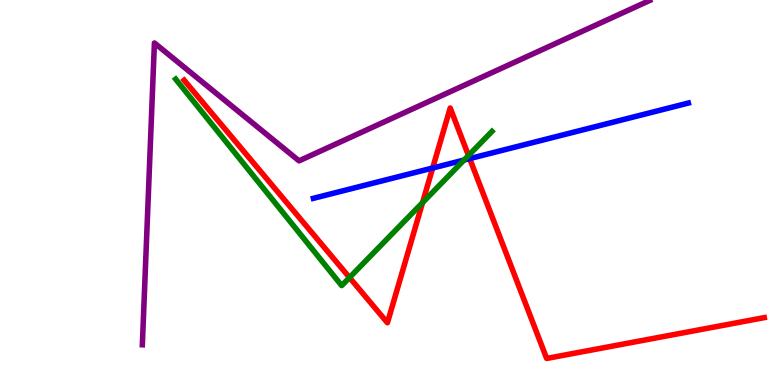[{'lines': ['blue', 'red'], 'intersections': [{'x': 5.58, 'y': 5.64}, {'x': 6.06, 'y': 5.88}]}, {'lines': ['green', 'red'], 'intersections': [{'x': 4.51, 'y': 2.79}, {'x': 5.45, 'y': 4.74}, {'x': 6.05, 'y': 5.96}]}, {'lines': ['purple', 'red'], 'intersections': []}, {'lines': ['blue', 'green'], 'intersections': [{'x': 5.99, 'y': 5.84}]}, {'lines': ['blue', 'purple'], 'intersections': []}, {'lines': ['green', 'purple'], 'intersections': []}]